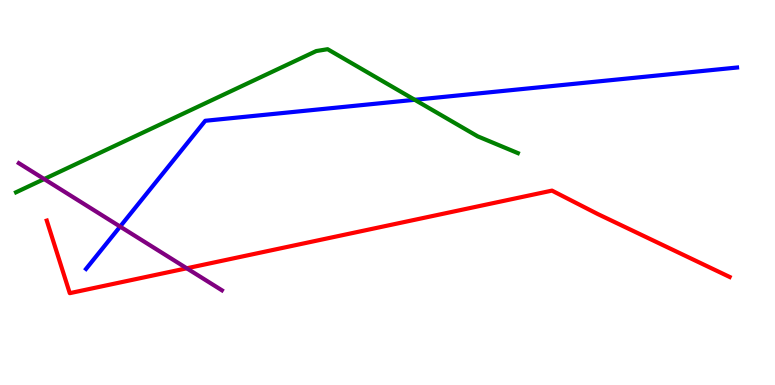[{'lines': ['blue', 'red'], 'intersections': []}, {'lines': ['green', 'red'], 'intersections': []}, {'lines': ['purple', 'red'], 'intersections': [{'x': 2.41, 'y': 3.03}]}, {'lines': ['blue', 'green'], 'intersections': [{'x': 5.35, 'y': 7.41}]}, {'lines': ['blue', 'purple'], 'intersections': [{'x': 1.55, 'y': 4.11}]}, {'lines': ['green', 'purple'], 'intersections': [{'x': 0.57, 'y': 5.35}]}]